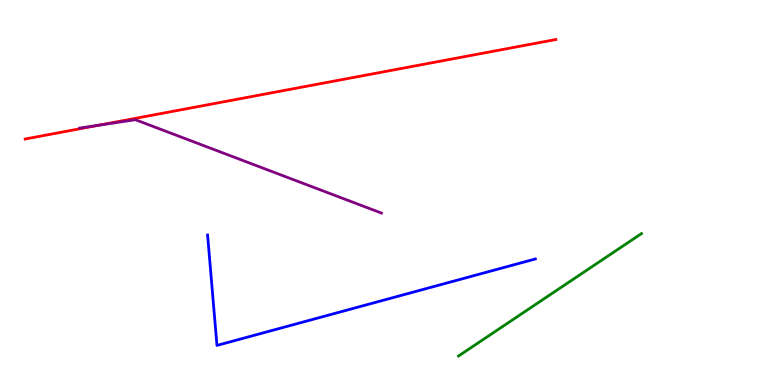[{'lines': ['blue', 'red'], 'intersections': []}, {'lines': ['green', 'red'], 'intersections': []}, {'lines': ['purple', 'red'], 'intersections': [{'x': 1.27, 'y': 6.75}]}, {'lines': ['blue', 'green'], 'intersections': []}, {'lines': ['blue', 'purple'], 'intersections': []}, {'lines': ['green', 'purple'], 'intersections': []}]